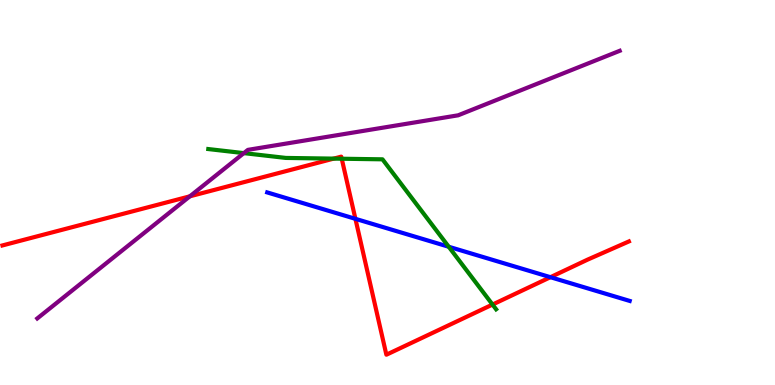[{'lines': ['blue', 'red'], 'intersections': [{'x': 4.59, 'y': 4.32}, {'x': 7.1, 'y': 2.8}]}, {'lines': ['green', 'red'], 'intersections': [{'x': 4.31, 'y': 5.88}, {'x': 4.41, 'y': 5.88}, {'x': 6.36, 'y': 2.09}]}, {'lines': ['purple', 'red'], 'intersections': [{'x': 2.45, 'y': 4.9}]}, {'lines': ['blue', 'green'], 'intersections': [{'x': 5.79, 'y': 3.59}]}, {'lines': ['blue', 'purple'], 'intersections': []}, {'lines': ['green', 'purple'], 'intersections': [{'x': 3.15, 'y': 6.02}]}]